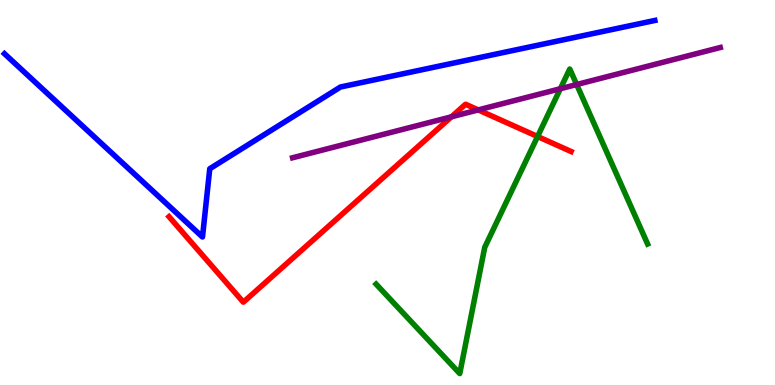[{'lines': ['blue', 'red'], 'intersections': []}, {'lines': ['green', 'red'], 'intersections': [{'x': 6.94, 'y': 6.45}]}, {'lines': ['purple', 'red'], 'intersections': [{'x': 5.83, 'y': 6.97}, {'x': 6.17, 'y': 7.15}]}, {'lines': ['blue', 'green'], 'intersections': []}, {'lines': ['blue', 'purple'], 'intersections': []}, {'lines': ['green', 'purple'], 'intersections': [{'x': 7.23, 'y': 7.7}, {'x': 7.44, 'y': 7.8}]}]